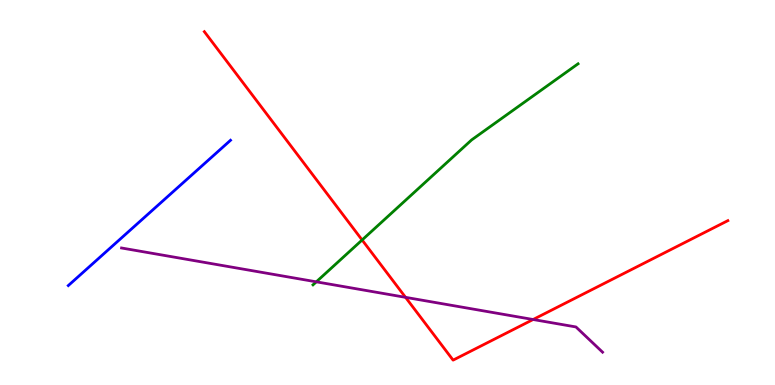[{'lines': ['blue', 'red'], 'intersections': []}, {'lines': ['green', 'red'], 'intersections': [{'x': 4.67, 'y': 3.77}]}, {'lines': ['purple', 'red'], 'intersections': [{'x': 5.23, 'y': 2.28}, {'x': 6.88, 'y': 1.7}]}, {'lines': ['blue', 'green'], 'intersections': []}, {'lines': ['blue', 'purple'], 'intersections': []}, {'lines': ['green', 'purple'], 'intersections': [{'x': 4.08, 'y': 2.68}]}]